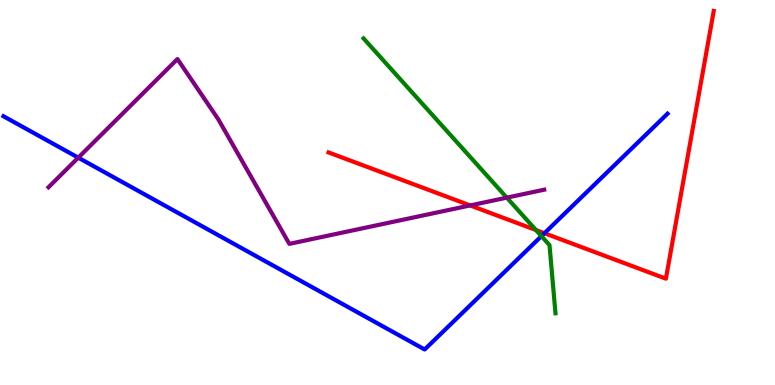[{'lines': ['blue', 'red'], 'intersections': [{'x': 7.02, 'y': 3.94}]}, {'lines': ['green', 'red'], 'intersections': [{'x': 6.92, 'y': 4.02}]}, {'lines': ['purple', 'red'], 'intersections': [{'x': 6.07, 'y': 4.66}]}, {'lines': ['blue', 'green'], 'intersections': [{'x': 6.99, 'y': 3.87}]}, {'lines': ['blue', 'purple'], 'intersections': [{'x': 1.01, 'y': 5.9}]}, {'lines': ['green', 'purple'], 'intersections': [{'x': 6.54, 'y': 4.87}]}]